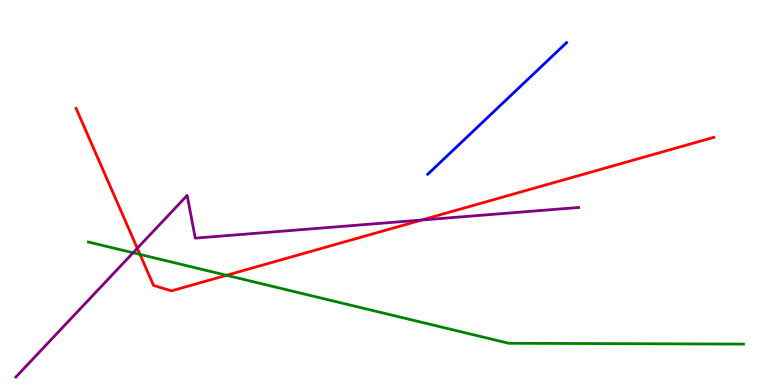[{'lines': ['blue', 'red'], 'intersections': []}, {'lines': ['green', 'red'], 'intersections': [{'x': 1.81, 'y': 3.39}, {'x': 2.92, 'y': 2.85}]}, {'lines': ['purple', 'red'], 'intersections': [{'x': 1.77, 'y': 3.55}, {'x': 5.44, 'y': 4.29}]}, {'lines': ['blue', 'green'], 'intersections': []}, {'lines': ['blue', 'purple'], 'intersections': []}, {'lines': ['green', 'purple'], 'intersections': [{'x': 1.72, 'y': 3.43}]}]